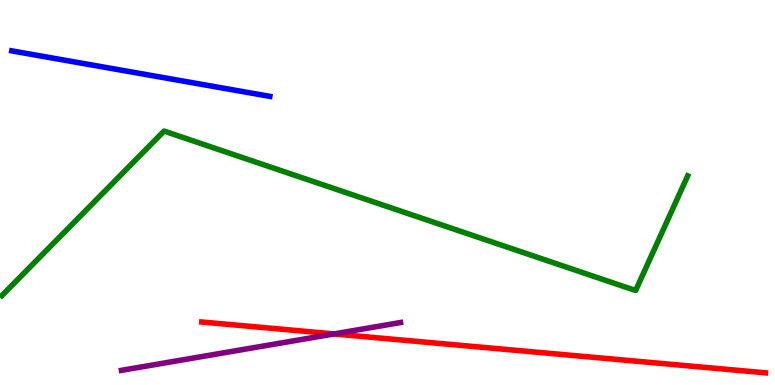[{'lines': ['blue', 'red'], 'intersections': []}, {'lines': ['green', 'red'], 'intersections': []}, {'lines': ['purple', 'red'], 'intersections': [{'x': 4.31, 'y': 1.33}]}, {'lines': ['blue', 'green'], 'intersections': []}, {'lines': ['blue', 'purple'], 'intersections': []}, {'lines': ['green', 'purple'], 'intersections': []}]